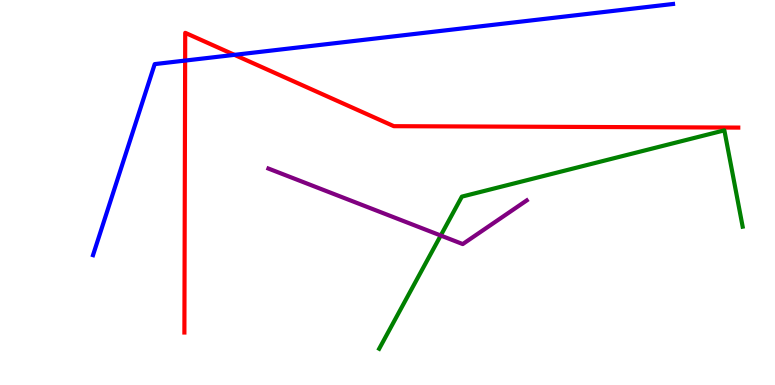[{'lines': ['blue', 'red'], 'intersections': [{'x': 2.39, 'y': 8.43}, {'x': 3.03, 'y': 8.58}]}, {'lines': ['green', 'red'], 'intersections': []}, {'lines': ['purple', 'red'], 'intersections': []}, {'lines': ['blue', 'green'], 'intersections': []}, {'lines': ['blue', 'purple'], 'intersections': []}, {'lines': ['green', 'purple'], 'intersections': [{'x': 5.69, 'y': 3.88}]}]